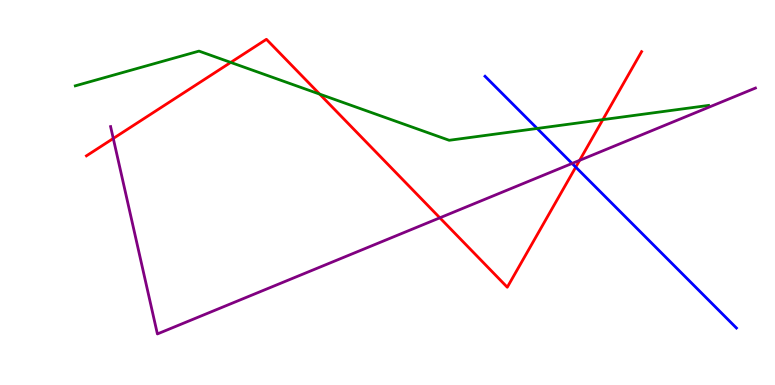[{'lines': ['blue', 'red'], 'intersections': [{'x': 7.43, 'y': 5.66}]}, {'lines': ['green', 'red'], 'intersections': [{'x': 2.98, 'y': 8.38}, {'x': 4.12, 'y': 7.56}, {'x': 7.78, 'y': 6.89}]}, {'lines': ['purple', 'red'], 'intersections': [{'x': 1.46, 'y': 6.4}, {'x': 5.68, 'y': 4.34}, {'x': 7.48, 'y': 5.84}]}, {'lines': ['blue', 'green'], 'intersections': [{'x': 6.93, 'y': 6.66}]}, {'lines': ['blue', 'purple'], 'intersections': [{'x': 7.38, 'y': 5.75}]}, {'lines': ['green', 'purple'], 'intersections': []}]